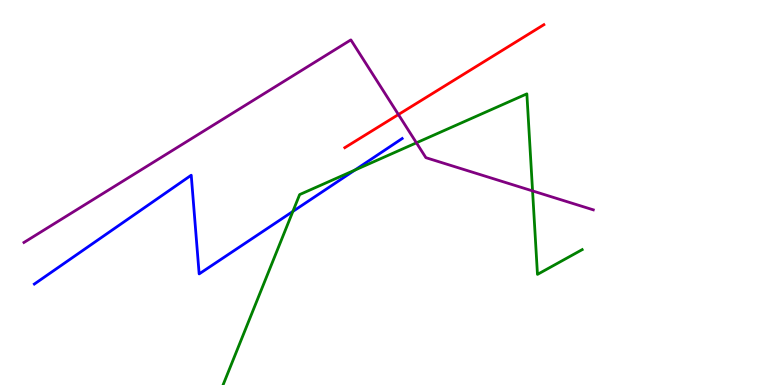[{'lines': ['blue', 'red'], 'intersections': []}, {'lines': ['green', 'red'], 'intersections': []}, {'lines': ['purple', 'red'], 'intersections': [{'x': 5.14, 'y': 7.02}]}, {'lines': ['blue', 'green'], 'intersections': [{'x': 3.78, 'y': 4.51}, {'x': 4.58, 'y': 5.58}]}, {'lines': ['blue', 'purple'], 'intersections': []}, {'lines': ['green', 'purple'], 'intersections': [{'x': 5.37, 'y': 6.29}, {'x': 6.87, 'y': 5.04}]}]